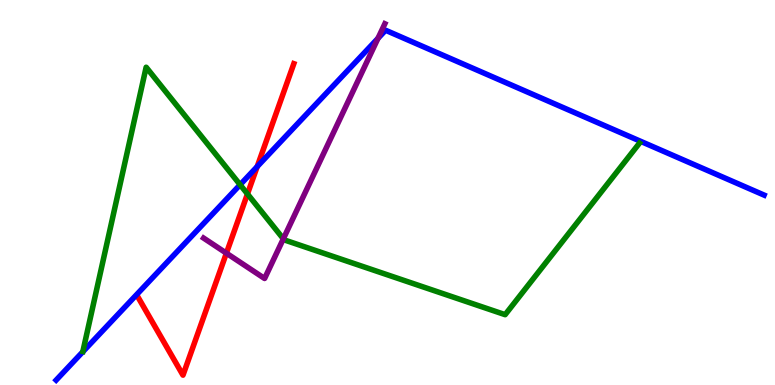[{'lines': ['blue', 'red'], 'intersections': [{'x': 3.32, 'y': 5.67}]}, {'lines': ['green', 'red'], 'intersections': [{'x': 3.19, 'y': 4.96}]}, {'lines': ['purple', 'red'], 'intersections': [{'x': 2.92, 'y': 3.42}]}, {'lines': ['blue', 'green'], 'intersections': [{'x': 3.1, 'y': 5.2}]}, {'lines': ['blue', 'purple'], 'intersections': [{'x': 4.88, 'y': 9.0}]}, {'lines': ['green', 'purple'], 'intersections': [{'x': 3.66, 'y': 3.8}]}]